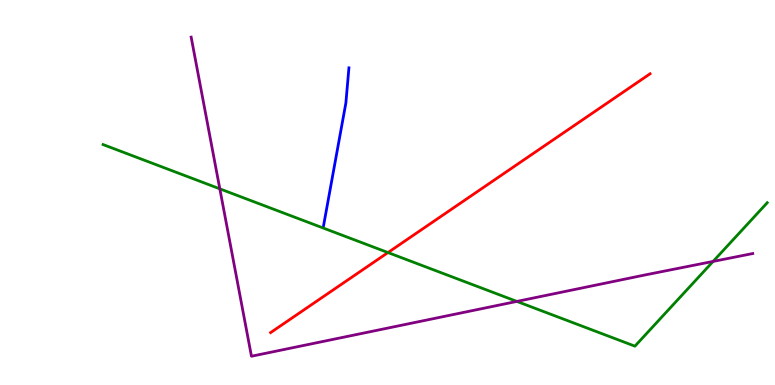[{'lines': ['blue', 'red'], 'intersections': []}, {'lines': ['green', 'red'], 'intersections': [{'x': 5.01, 'y': 3.44}]}, {'lines': ['purple', 'red'], 'intersections': []}, {'lines': ['blue', 'green'], 'intersections': []}, {'lines': ['blue', 'purple'], 'intersections': []}, {'lines': ['green', 'purple'], 'intersections': [{'x': 2.84, 'y': 5.1}, {'x': 6.67, 'y': 2.17}, {'x': 9.2, 'y': 3.21}]}]